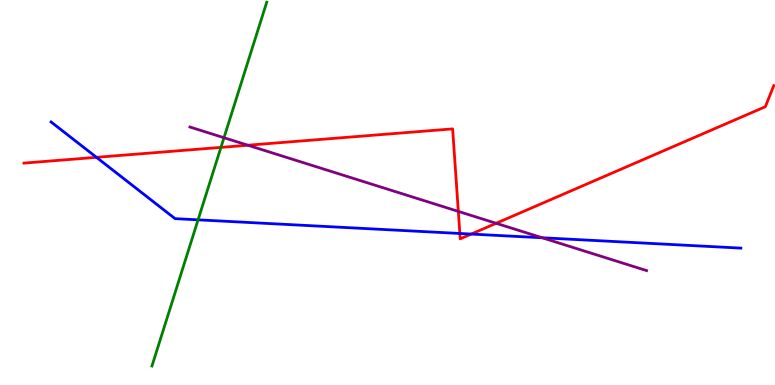[{'lines': ['blue', 'red'], 'intersections': [{'x': 1.24, 'y': 5.91}, {'x': 5.93, 'y': 3.94}, {'x': 6.08, 'y': 3.92}]}, {'lines': ['green', 'red'], 'intersections': [{'x': 2.85, 'y': 6.17}]}, {'lines': ['purple', 'red'], 'intersections': [{'x': 3.2, 'y': 6.23}, {'x': 5.91, 'y': 4.51}, {'x': 6.4, 'y': 4.2}]}, {'lines': ['blue', 'green'], 'intersections': [{'x': 2.56, 'y': 4.29}]}, {'lines': ['blue', 'purple'], 'intersections': [{'x': 7.0, 'y': 3.82}]}, {'lines': ['green', 'purple'], 'intersections': [{'x': 2.89, 'y': 6.42}]}]